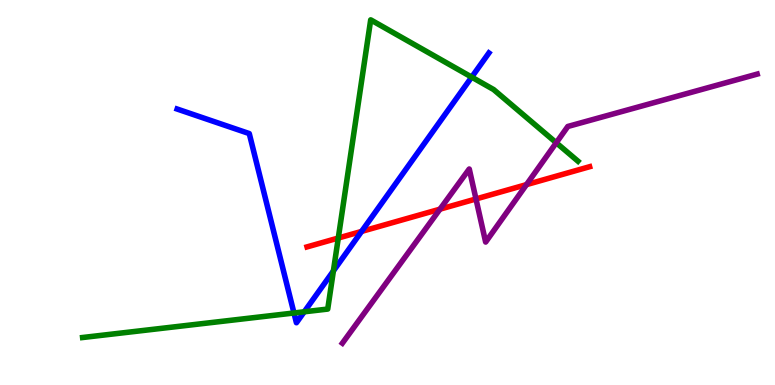[{'lines': ['blue', 'red'], 'intersections': [{'x': 4.67, 'y': 3.99}]}, {'lines': ['green', 'red'], 'intersections': [{'x': 4.36, 'y': 3.82}]}, {'lines': ['purple', 'red'], 'intersections': [{'x': 5.68, 'y': 4.57}, {'x': 6.14, 'y': 4.83}, {'x': 6.79, 'y': 5.2}]}, {'lines': ['blue', 'green'], 'intersections': [{'x': 3.79, 'y': 1.87}, {'x': 3.93, 'y': 1.9}, {'x': 4.3, 'y': 2.96}, {'x': 6.09, 'y': 8.0}]}, {'lines': ['blue', 'purple'], 'intersections': []}, {'lines': ['green', 'purple'], 'intersections': [{'x': 7.18, 'y': 6.29}]}]